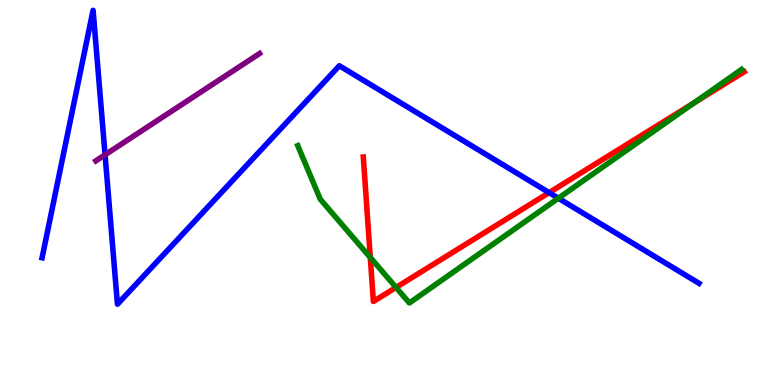[{'lines': ['blue', 'red'], 'intersections': [{'x': 7.09, 'y': 5.0}]}, {'lines': ['green', 'red'], 'intersections': [{'x': 4.78, 'y': 3.31}, {'x': 5.11, 'y': 2.53}, {'x': 8.95, 'y': 7.33}]}, {'lines': ['purple', 'red'], 'intersections': []}, {'lines': ['blue', 'green'], 'intersections': [{'x': 7.2, 'y': 4.85}]}, {'lines': ['blue', 'purple'], 'intersections': [{'x': 1.36, 'y': 5.98}]}, {'lines': ['green', 'purple'], 'intersections': []}]